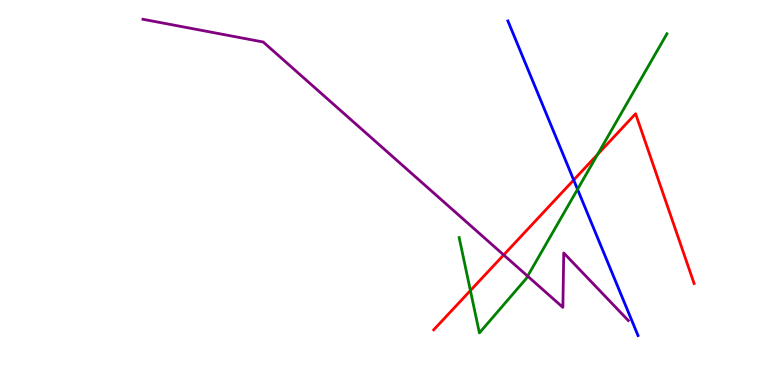[{'lines': ['blue', 'red'], 'intersections': [{'x': 7.4, 'y': 5.32}]}, {'lines': ['green', 'red'], 'intersections': [{'x': 6.07, 'y': 2.45}, {'x': 7.71, 'y': 5.99}]}, {'lines': ['purple', 'red'], 'intersections': [{'x': 6.5, 'y': 3.38}]}, {'lines': ['blue', 'green'], 'intersections': [{'x': 7.45, 'y': 5.08}]}, {'lines': ['blue', 'purple'], 'intersections': []}, {'lines': ['green', 'purple'], 'intersections': [{'x': 6.81, 'y': 2.83}]}]